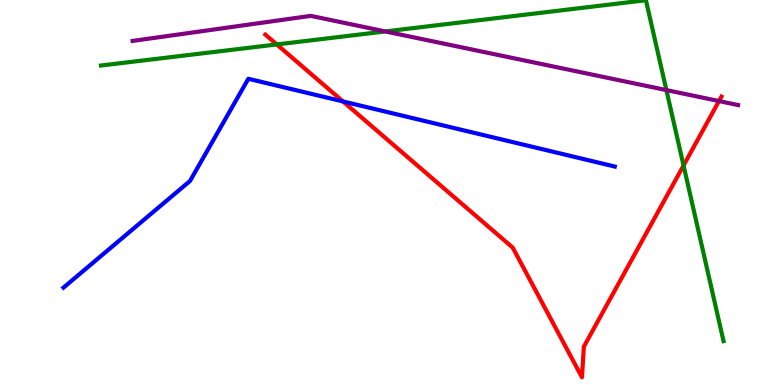[{'lines': ['blue', 'red'], 'intersections': [{'x': 4.43, 'y': 7.37}]}, {'lines': ['green', 'red'], 'intersections': [{'x': 3.57, 'y': 8.85}, {'x': 8.82, 'y': 5.7}]}, {'lines': ['purple', 'red'], 'intersections': [{'x': 9.28, 'y': 7.37}]}, {'lines': ['blue', 'green'], 'intersections': []}, {'lines': ['blue', 'purple'], 'intersections': []}, {'lines': ['green', 'purple'], 'intersections': [{'x': 4.97, 'y': 9.18}, {'x': 8.6, 'y': 7.66}]}]